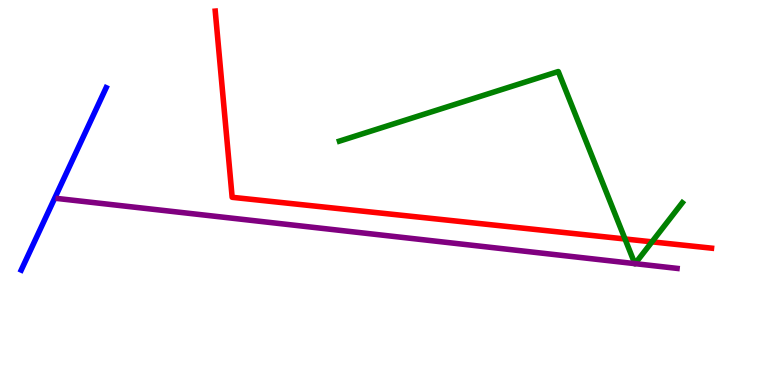[{'lines': ['blue', 'red'], 'intersections': []}, {'lines': ['green', 'red'], 'intersections': [{'x': 8.06, 'y': 3.79}, {'x': 8.41, 'y': 3.72}]}, {'lines': ['purple', 'red'], 'intersections': []}, {'lines': ['blue', 'green'], 'intersections': []}, {'lines': ['blue', 'purple'], 'intersections': []}, {'lines': ['green', 'purple'], 'intersections': [{'x': 8.19, 'y': 3.15}, {'x': 8.19, 'y': 3.15}]}]